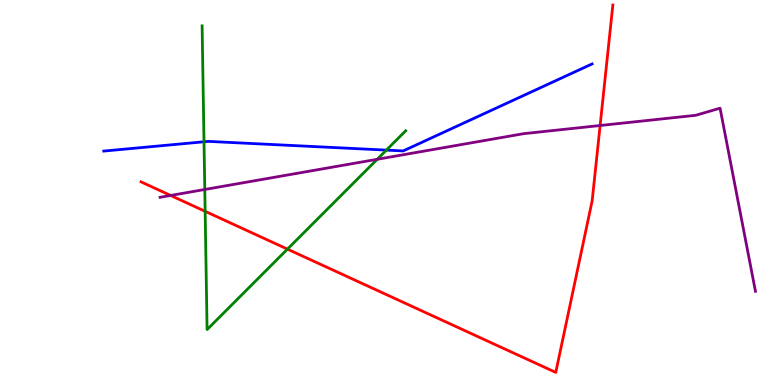[{'lines': ['blue', 'red'], 'intersections': []}, {'lines': ['green', 'red'], 'intersections': [{'x': 2.65, 'y': 4.51}, {'x': 3.71, 'y': 3.53}]}, {'lines': ['purple', 'red'], 'intersections': [{'x': 2.2, 'y': 4.92}, {'x': 7.74, 'y': 6.74}]}, {'lines': ['blue', 'green'], 'intersections': [{'x': 2.63, 'y': 6.32}, {'x': 4.99, 'y': 6.1}]}, {'lines': ['blue', 'purple'], 'intersections': []}, {'lines': ['green', 'purple'], 'intersections': [{'x': 2.64, 'y': 5.08}, {'x': 4.87, 'y': 5.86}]}]